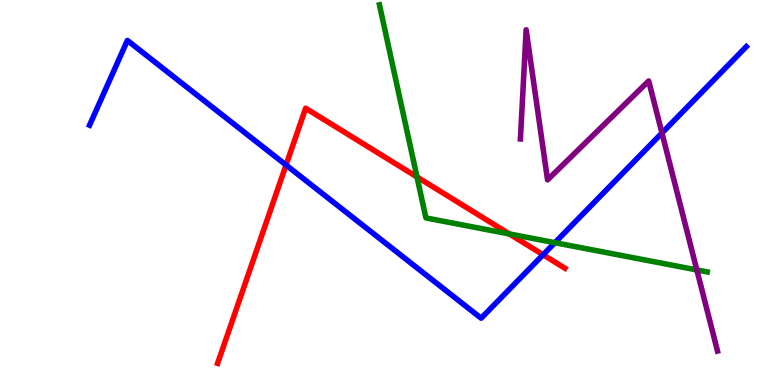[{'lines': ['blue', 'red'], 'intersections': [{'x': 3.69, 'y': 5.71}, {'x': 7.01, 'y': 3.38}]}, {'lines': ['green', 'red'], 'intersections': [{'x': 5.38, 'y': 5.4}, {'x': 6.57, 'y': 3.92}]}, {'lines': ['purple', 'red'], 'intersections': []}, {'lines': ['blue', 'green'], 'intersections': [{'x': 7.16, 'y': 3.7}]}, {'lines': ['blue', 'purple'], 'intersections': [{'x': 8.54, 'y': 6.55}]}, {'lines': ['green', 'purple'], 'intersections': [{'x': 8.99, 'y': 2.99}]}]